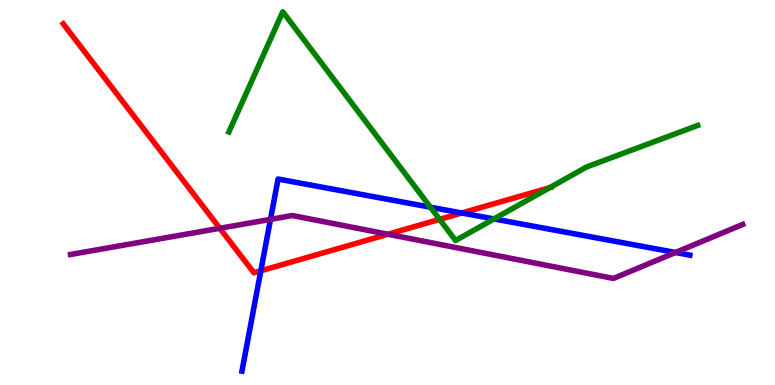[{'lines': ['blue', 'red'], 'intersections': [{'x': 3.37, 'y': 2.97}, {'x': 5.96, 'y': 4.47}]}, {'lines': ['green', 'red'], 'intersections': [{'x': 5.67, 'y': 4.3}, {'x': 7.09, 'y': 5.12}]}, {'lines': ['purple', 'red'], 'intersections': [{'x': 2.84, 'y': 4.07}, {'x': 5.01, 'y': 3.92}]}, {'lines': ['blue', 'green'], 'intersections': [{'x': 5.55, 'y': 4.62}, {'x': 6.37, 'y': 4.31}]}, {'lines': ['blue', 'purple'], 'intersections': [{'x': 3.49, 'y': 4.3}, {'x': 8.72, 'y': 3.44}]}, {'lines': ['green', 'purple'], 'intersections': []}]